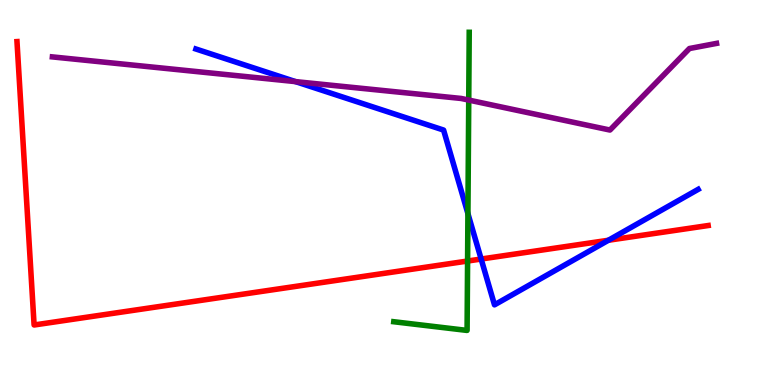[{'lines': ['blue', 'red'], 'intersections': [{'x': 6.21, 'y': 3.27}, {'x': 7.85, 'y': 3.76}]}, {'lines': ['green', 'red'], 'intersections': [{'x': 6.03, 'y': 3.22}]}, {'lines': ['purple', 'red'], 'intersections': []}, {'lines': ['blue', 'green'], 'intersections': [{'x': 6.04, 'y': 4.45}]}, {'lines': ['blue', 'purple'], 'intersections': [{'x': 3.81, 'y': 7.88}]}, {'lines': ['green', 'purple'], 'intersections': [{'x': 6.05, 'y': 7.4}]}]